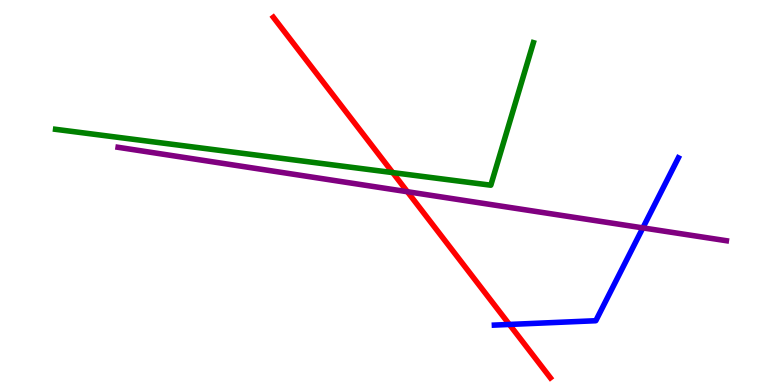[{'lines': ['blue', 'red'], 'intersections': [{'x': 6.57, 'y': 1.57}]}, {'lines': ['green', 'red'], 'intersections': [{'x': 5.07, 'y': 5.52}]}, {'lines': ['purple', 'red'], 'intersections': [{'x': 5.26, 'y': 5.02}]}, {'lines': ['blue', 'green'], 'intersections': []}, {'lines': ['blue', 'purple'], 'intersections': [{'x': 8.29, 'y': 4.08}]}, {'lines': ['green', 'purple'], 'intersections': []}]